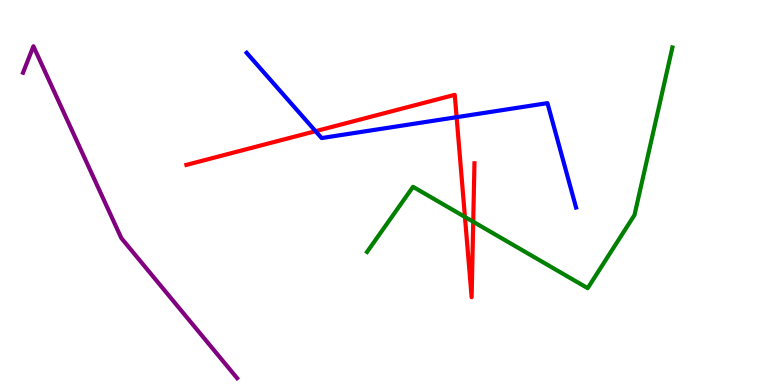[{'lines': ['blue', 'red'], 'intersections': [{'x': 4.07, 'y': 6.59}, {'x': 5.89, 'y': 6.96}]}, {'lines': ['green', 'red'], 'intersections': [{'x': 6.0, 'y': 4.37}, {'x': 6.11, 'y': 4.24}]}, {'lines': ['purple', 'red'], 'intersections': []}, {'lines': ['blue', 'green'], 'intersections': []}, {'lines': ['blue', 'purple'], 'intersections': []}, {'lines': ['green', 'purple'], 'intersections': []}]